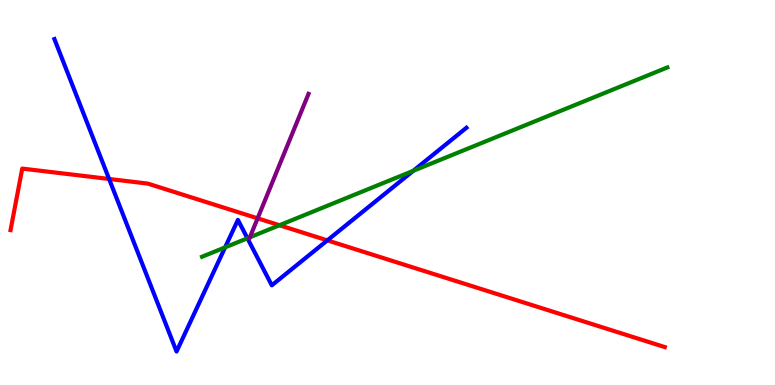[{'lines': ['blue', 'red'], 'intersections': [{'x': 1.41, 'y': 5.35}, {'x': 4.22, 'y': 3.76}]}, {'lines': ['green', 'red'], 'intersections': [{'x': 3.61, 'y': 4.15}]}, {'lines': ['purple', 'red'], 'intersections': [{'x': 3.32, 'y': 4.33}]}, {'lines': ['blue', 'green'], 'intersections': [{'x': 2.9, 'y': 3.57}, {'x': 3.19, 'y': 3.81}, {'x': 5.33, 'y': 5.56}]}, {'lines': ['blue', 'purple'], 'intersections': []}, {'lines': ['green', 'purple'], 'intersections': [{'x': 3.22, 'y': 3.84}]}]